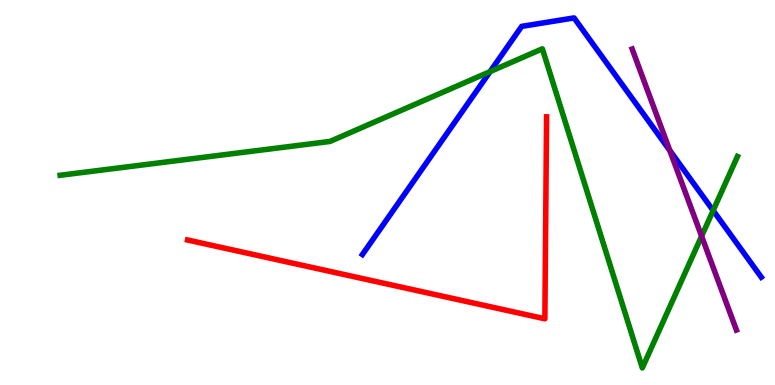[{'lines': ['blue', 'red'], 'intersections': []}, {'lines': ['green', 'red'], 'intersections': []}, {'lines': ['purple', 'red'], 'intersections': []}, {'lines': ['blue', 'green'], 'intersections': [{'x': 6.32, 'y': 8.14}, {'x': 9.2, 'y': 4.53}]}, {'lines': ['blue', 'purple'], 'intersections': [{'x': 8.64, 'y': 6.09}]}, {'lines': ['green', 'purple'], 'intersections': [{'x': 9.05, 'y': 3.87}]}]